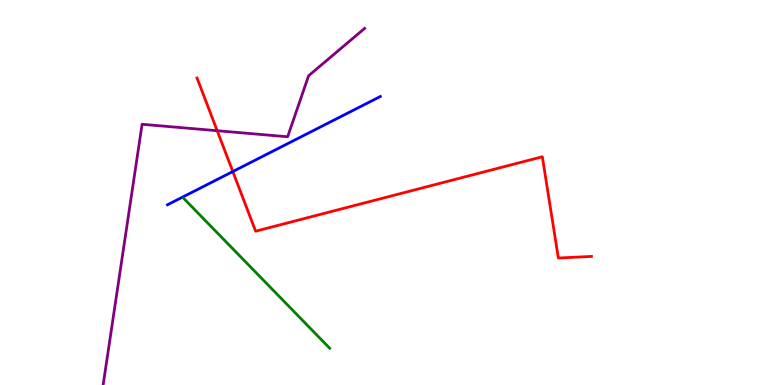[{'lines': ['blue', 'red'], 'intersections': [{'x': 3.0, 'y': 5.54}]}, {'lines': ['green', 'red'], 'intersections': []}, {'lines': ['purple', 'red'], 'intersections': [{'x': 2.8, 'y': 6.6}]}, {'lines': ['blue', 'green'], 'intersections': []}, {'lines': ['blue', 'purple'], 'intersections': []}, {'lines': ['green', 'purple'], 'intersections': []}]